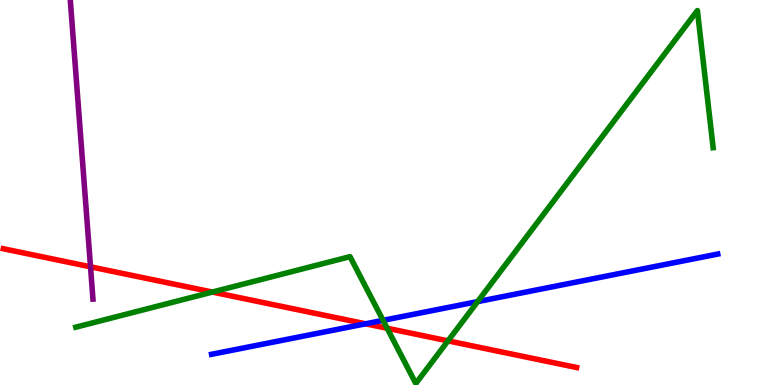[{'lines': ['blue', 'red'], 'intersections': [{'x': 4.72, 'y': 1.59}]}, {'lines': ['green', 'red'], 'intersections': [{'x': 2.74, 'y': 2.41}, {'x': 5.0, 'y': 1.47}, {'x': 5.78, 'y': 1.15}]}, {'lines': ['purple', 'red'], 'intersections': [{'x': 1.17, 'y': 3.07}]}, {'lines': ['blue', 'green'], 'intersections': [{'x': 4.94, 'y': 1.68}, {'x': 6.16, 'y': 2.17}]}, {'lines': ['blue', 'purple'], 'intersections': []}, {'lines': ['green', 'purple'], 'intersections': []}]